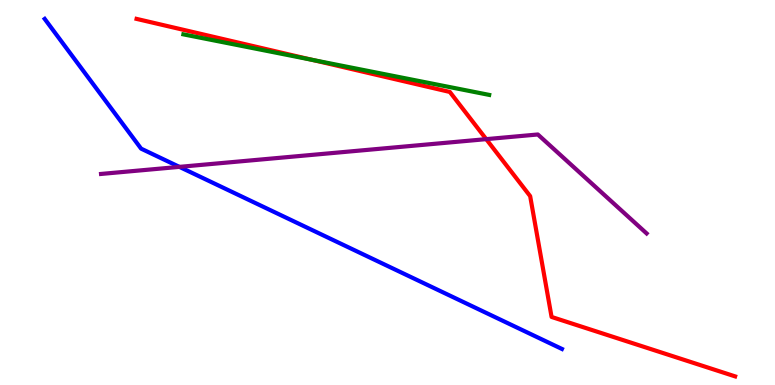[{'lines': ['blue', 'red'], 'intersections': []}, {'lines': ['green', 'red'], 'intersections': [{'x': 4.03, 'y': 8.44}]}, {'lines': ['purple', 'red'], 'intersections': [{'x': 6.27, 'y': 6.39}]}, {'lines': ['blue', 'green'], 'intersections': []}, {'lines': ['blue', 'purple'], 'intersections': [{'x': 2.31, 'y': 5.67}]}, {'lines': ['green', 'purple'], 'intersections': []}]